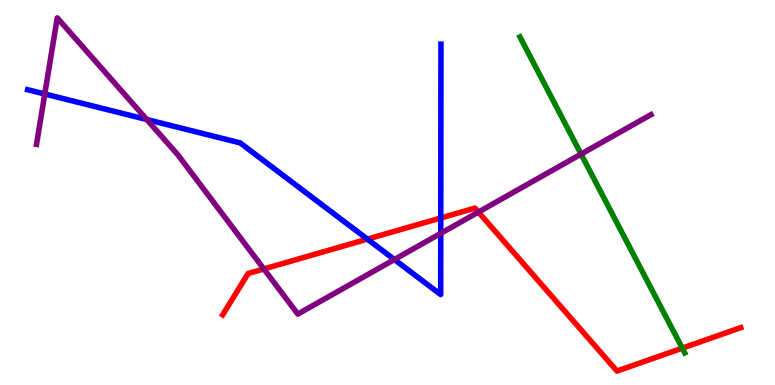[{'lines': ['blue', 'red'], 'intersections': [{'x': 4.74, 'y': 3.79}, {'x': 5.69, 'y': 4.34}]}, {'lines': ['green', 'red'], 'intersections': [{'x': 8.8, 'y': 0.957}]}, {'lines': ['purple', 'red'], 'intersections': [{'x': 3.4, 'y': 3.01}, {'x': 6.17, 'y': 4.49}]}, {'lines': ['blue', 'green'], 'intersections': []}, {'lines': ['blue', 'purple'], 'intersections': [{'x': 0.578, 'y': 7.56}, {'x': 1.89, 'y': 6.9}, {'x': 5.09, 'y': 3.26}, {'x': 5.69, 'y': 3.94}]}, {'lines': ['green', 'purple'], 'intersections': [{'x': 7.5, 'y': 6.0}]}]